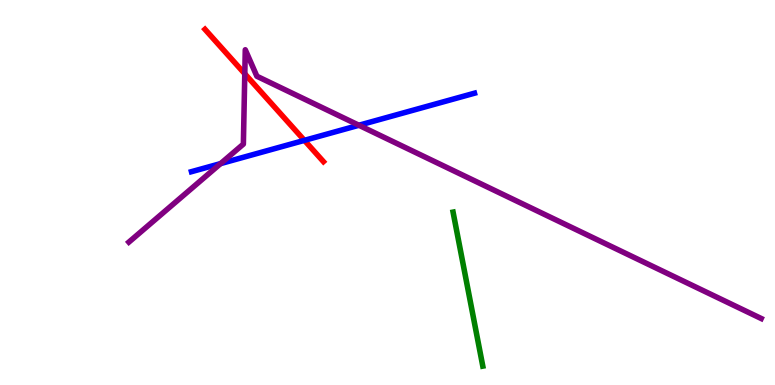[{'lines': ['blue', 'red'], 'intersections': [{'x': 3.93, 'y': 6.35}]}, {'lines': ['green', 'red'], 'intersections': []}, {'lines': ['purple', 'red'], 'intersections': [{'x': 3.16, 'y': 8.08}]}, {'lines': ['blue', 'green'], 'intersections': []}, {'lines': ['blue', 'purple'], 'intersections': [{'x': 2.85, 'y': 5.75}, {'x': 4.63, 'y': 6.75}]}, {'lines': ['green', 'purple'], 'intersections': []}]